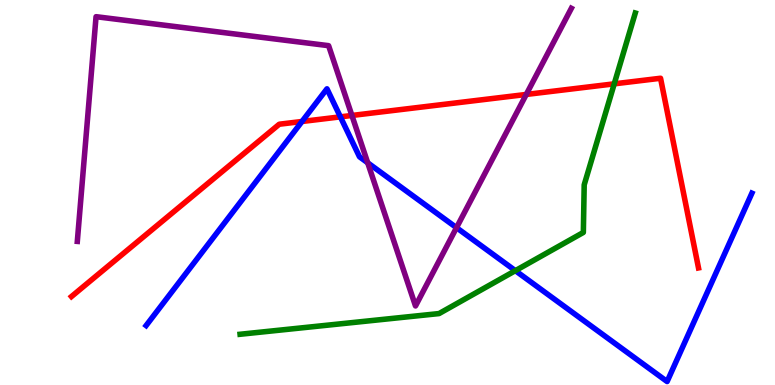[{'lines': ['blue', 'red'], 'intersections': [{'x': 3.9, 'y': 6.84}, {'x': 4.39, 'y': 6.96}]}, {'lines': ['green', 'red'], 'intersections': [{'x': 7.93, 'y': 7.82}]}, {'lines': ['purple', 'red'], 'intersections': [{'x': 4.54, 'y': 7.0}, {'x': 6.79, 'y': 7.55}]}, {'lines': ['blue', 'green'], 'intersections': [{'x': 6.65, 'y': 2.97}]}, {'lines': ['blue', 'purple'], 'intersections': [{'x': 4.74, 'y': 5.77}, {'x': 5.89, 'y': 4.09}]}, {'lines': ['green', 'purple'], 'intersections': []}]